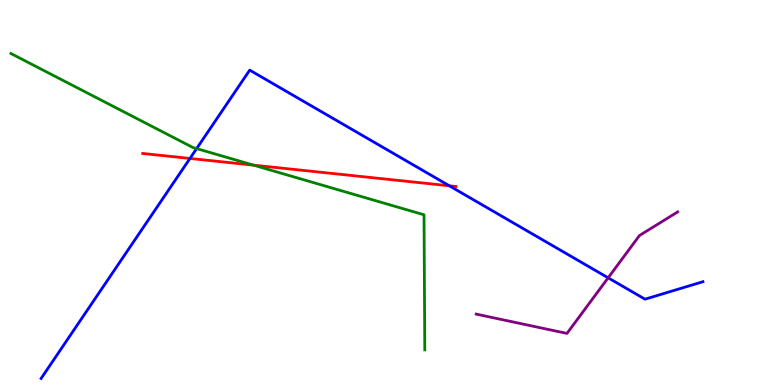[{'lines': ['blue', 'red'], 'intersections': [{'x': 2.45, 'y': 5.88}, {'x': 5.8, 'y': 5.17}]}, {'lines': ['green', 'red'], 'intersections': [{'x': 3.27, 'y': 5.71}]}, {'lines': ['purple', 'red'], 'intersections': []}, {'lines': ['blue', 'green'], 'intersections': [{'x': 2.54, 'y': 6.14}]}, {'lines': ['blue', 'purple'], 'intersections': [{'x': 7.85, 'y': 2.78}]}, {'lines': ['green', 'purple'], 'intersections': []}]